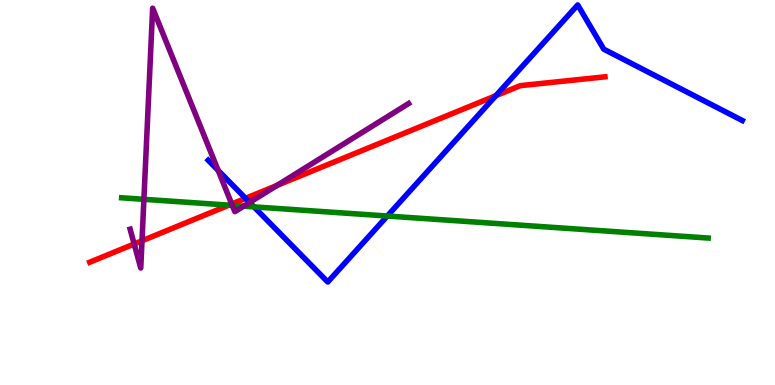[{'lines': ['blue', 'red'], 'intersections': [{'x': 3.17, 'y': 4.85}, {'x': 6.4, 'y': 7.51}]}, {'lines': ['green', 'red'], 'intersections': [{'x': 2.95, 'y': 4.67}]}, {'lines': ['purple', 'red'], 'intersections': [{'x': 1.73, 'y': 3.66}, {'x': 1.83, 'y': 3.75}, {'x': 2.99, 'y': 4.7}, {'x': 3.57, 'y': 5.18}]}, {'lines': ['blue', 'green'], 'intersections': [{'x': 3.28, 'y': 4.63}, {'x': 5.0, 'y': 4.39}]}, {'lines': ['blue', 'purple'], 'intersections': [{'x': 2.82, 'y': 5.57}, {'x': 3.22, 'y': 4.74}]}, {'lines': ['green', 'purple'], 'intersections': [{'x': 1.86, 'y': 4.82}, {'x': 3.0, 'y': 4.67}, {'x': 3.14, 'y': 4.65}]}]